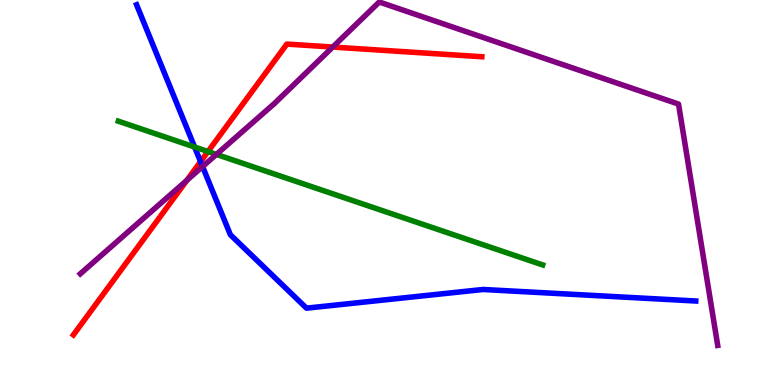[{'lines': ['blue', 'red'], 'intersections': [{'x': 2.59, 'y': 5.8}]}, {'lines': ['green', 'red'], 'intersections': [{'x': 2.68, 'y': 6.06}]}, {'lines': ['purple', 'red'], 'intersections': [{'x': 2.41, 'y': 5.32}, {'x': 4.29, 'y': 8.78}]}, {'lines': ['blue', 'green'], 'intersections': [{'x': 2.51, 'y': 6.18}]}, {'lines': ['blue', 'purple'], 'intersections': [{'x': 2.61, 'y': 5.67}]}, {'lines': ['green', 'purple'], 'intersections': [{'x': 2.79, 'y': 5.99}]}]